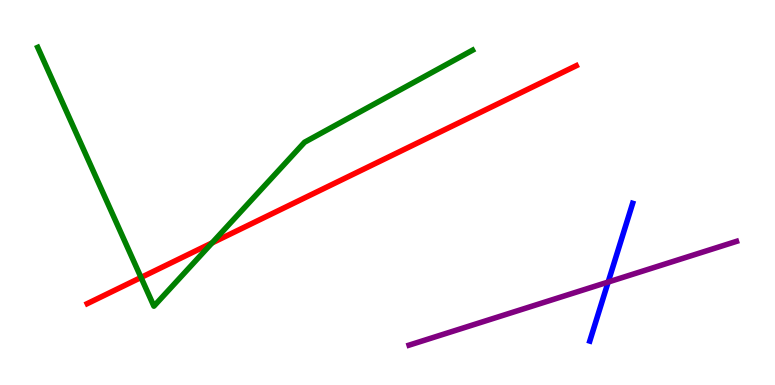[{'lines': ['blue', 'red'], 'intersections': []}, {'lines': ['green', 'red'], 'intersections': [{'x': 1.82, 'y': 2.79}, {'x': 2.74, 'y': 3.69}]}, {'lines': ['purple', 'red'], 'intersections': []}, {'lines': ['blue', 'green'], 'intersections': []}, {'lines': ['blue', 'purple'], 'intersections': [{'x': 7.85, 'y': 2.67}]}, {'lines': ['green', 'purple'], 'intersections': []}]